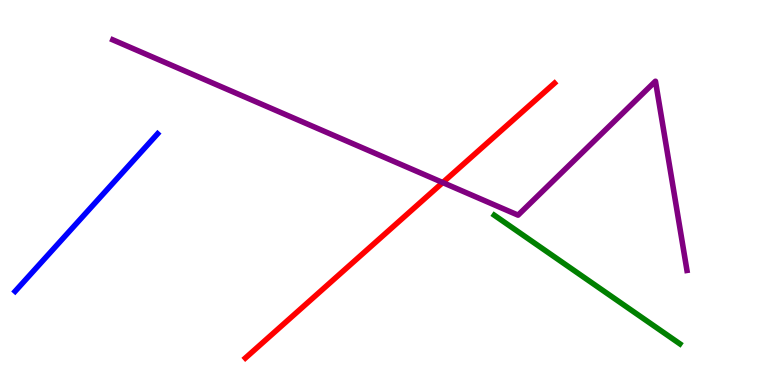[{'lines': ['blue', 'red'], 'intersections': []}, {'lines': ['green', 'red'], 'intersections': []}, {'lines': ['purple', 'red'], 'intersections': [{'x': 5.71, 'y': 5.26}]}, {'lines': ['blue', 'green'], 'intersections': []}, {'lines': ['blue', 'purple'], 'intersections': []}, {'lines': ['green', 'purple'], 'intersections': []}]